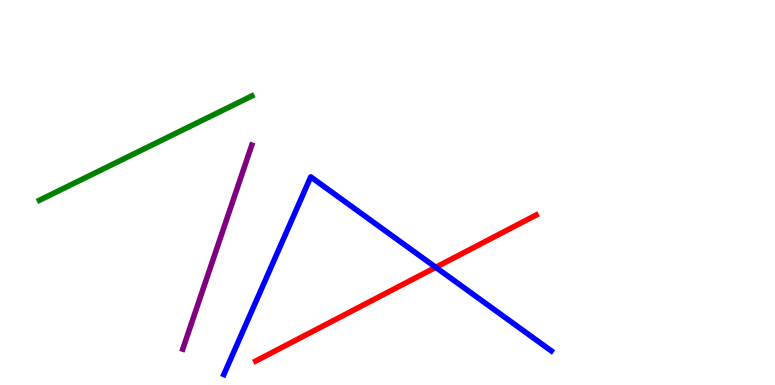[{'lines': ['blue', 'red'], 'intersections': [{'x': 5.62, 'y': 3.06}]}, {'lines': ['green', 'red'], 'intersections': []}, {'lines': ['purple', 'red'], 'intersections': []}, {'lines': ['blue', 'green'], 'intersections': []}, {'lines': ['blue', 'purple'], 'intersections': []}, {'lines': ['green', 'purple'], 'intersections': []}]